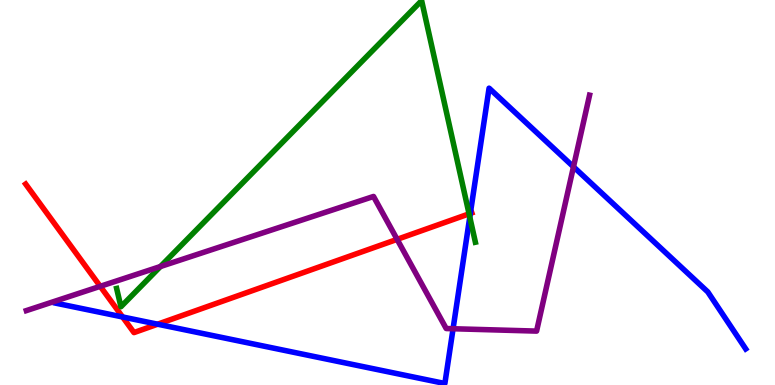[{'lines': ['blue', 'red'], 'intersections': [{'x': 1.58, 'y': 1.77}, {'x': 2.03, 'y': 1.58}, {'x': 6.07, 'y': 4.46}]}, {'lines': ['green', 'red'], 'intersections': [{'x': 6.05, 'y': 4.45}]}, {'lines': ['purple', 'red'], 'intersections': [{'x': 1.29, 'y': 2.56}, {'x': 5.12, 'y': 3.78}]}, {'lines': ['blue', 'green'], 'intersections': [{'x': 6.06, 'y': 4.36}]}, {'lines': ['blue', 'purple'], 'intersections': [{'x': 5.85, 'y': 1.46}, {'x': 7.4, 'y': 5.67}]}, {'lines': ['green', 'purple'], 'intersections': [{'x': 2.07, 'y': 3.08}]}]